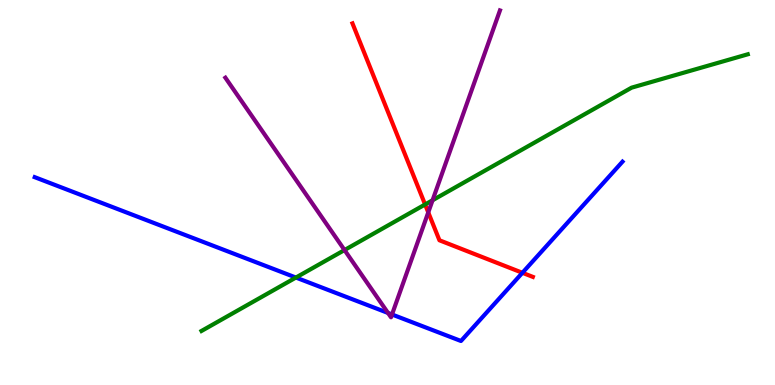[{'lines': ['blue', 'red'], 'intersections': [{'x': 6.74, 'y': 2.91}]}, {'lines': ['green', 'red'], 'intersections': [{'x': 5.49, 'y': 4.69}]}, {'lines': ['purple', 'red'], 'intersections': [{'x': 5.53, 'y': 4.48}]}, {'lines': ['blue', 'green'], 'intersections': [{'x': 3.82, 'y': 2.79}]}, {'lines': ['blue', 'purple'], 'intersections': [{'x': 5.01, 'y': 1.87}, {'x': 5.06, 'y': 1.83}]}, {'lines': ['green', 'purple'], 'intersections': [{'x': 4.45, 'y': 3.51}, {'x': 5.58, 'y': 4.8}]}]